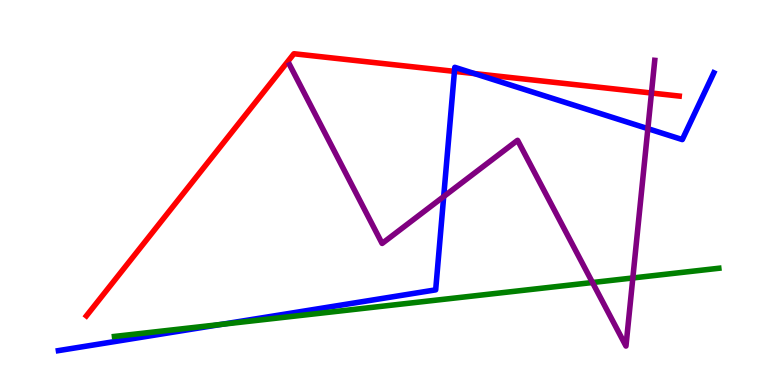[{'lines': ['blue', 'red'], 'intersections': [{'x': 5.86, 'y': 8.15}, {'x': 6.12, 'y': 8.09}]}, {'lines': ['green', 'red'], 'intersections': []}, {'lines': ['purple', 'red'], 'intersections': [{'x': 8.41, 'y': 7.58}]}, {'lines': ['blue', 'green'], 'intersections': [{'x': 2.86, 'y': 1.57}]}, {'lines': ['blue', 'purple'], 'intersections': [{'x': 5.73, 'y': 4.89}, {'x': 8.36, 'y': 6.66}]}, {'lines': ['green', 'purple'], 'intersections': [{'x': 7.65, 'y': 2.66}, {'x': 8.17, 'y': 2.78}]}]